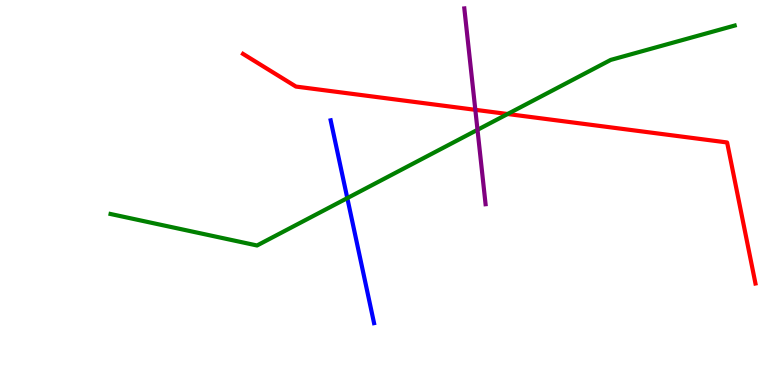[{'lines': ['blue', 'red'], 'intersections': []}, {'lines': ['green', 'red'], 'intersections': [{'x': 6.55, 'y': 7.04}]}, {'lines': ['purple', 'red'], 'intersections': [{'x': 6.13, 'y': 7.15}]}, {'lines': ['blue', 'green'], 'intersections': [{'x': 4.48, 'y': 4.85}]}, {'lines': ['blue', 'purple'], 'intersections': []}, {'lines': ['green', 'purple'], 'intersections': [{'x': 6.16, 'y': 6.63}]}]